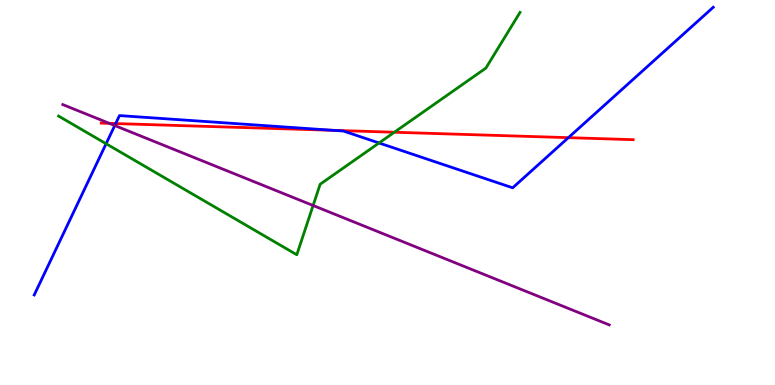[{'lines': ['blue', 'red'], 'intersections': [{'x': 1.49, 'y': 6.79}, {'x': 4.31, 'y': 6.61}, {'x': 7.33, 'y': 6.42}]}, {'lines': ['green', 'red'], 'intersections': [{'x': 5.09, 'y': 6.57}]}, {'lines': ['purple', 'red'], 'intersections': [{'x': 1.41, 'y': 6.8}]}, {'lines': ['blue', 'green'], 'intersections': [{'x': 1.37, 'y': 6.27}, {'x': 4.89, 'y': 6.29}]}, {'lines': ['blue', 'purple'], 'intersections': [{'x': 1.48, 'y': 6.74}]}, {'lines': ['green', 'purple'], 'intersections': [{'x': 4.04, 'y': 4.66}]}]